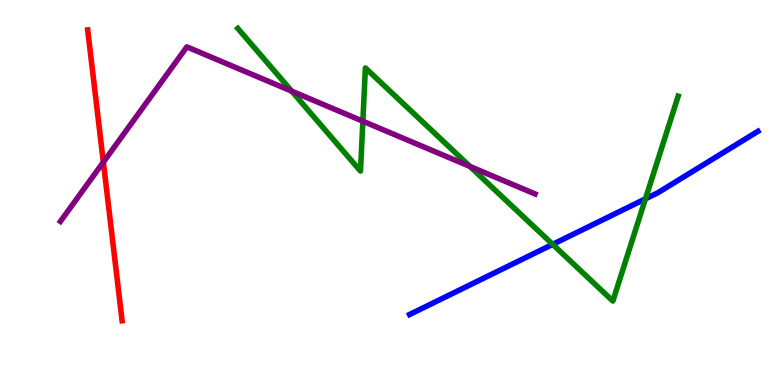[{'lines': ['blue', 'red'], 'intersections': []}, {'lines': ['green', 'red'], 'intersections': []}, {'lines': ['purple', 'red'], 'intersections': [{'x': 1.33, 'y': 5.79}]}, {'lines': ['blue', 'green'], 'intersections': [{'x': 7.13, 'y': 3.65}, {'x': 8.33, 'y': 4.83}]}, {'lines': ['blue', 'purple'], 'intersections': []}, {'lines': ['green', 'purple'], 'intersections': [{'x': 3.77, 'y': 7.63}, {'x': 4.68, 'y': 6.85}, {'x': 6.06, 'y': 5.68}]}]